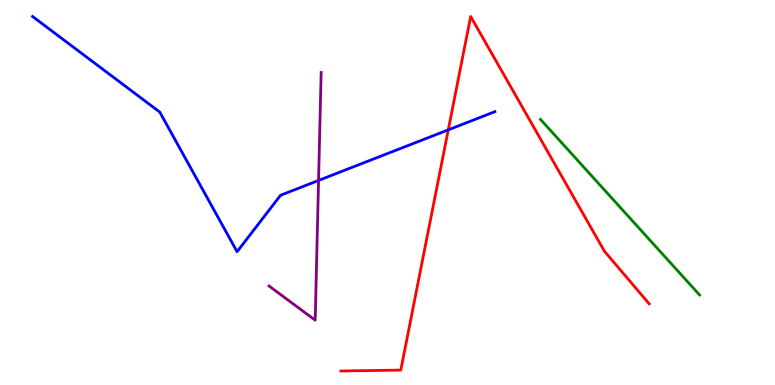[{'lines': ['blue', 'red'], 'intersections': [{'x': 5.78, 'y': 6.63}]}, {'lines': ['green', 'red'], 'intersections': []}, {'lines': ['purple', 'red'], 'intersections': []}, {'lines': ['blue', 'green'], 'intersections': []}, {'lines': ['blue', 'purple'], 'intersections': [{'x': 4.11, 'y': 5.31}]}, {'lines': ['green', 'purple'], 'intersections': []}]